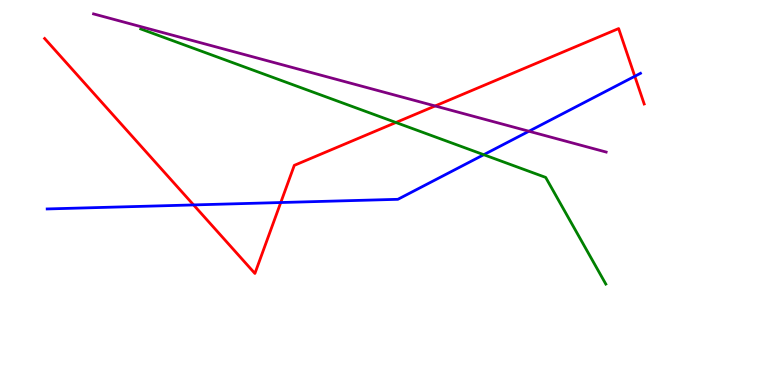[{'lines': ['blue', 'red'], 'intersections': [{'x': 2.5, 'y': 4.68}, {'x': 3.62, 'y': 4.74}, {'x': 8.19, 'y': 8.02}]}, {'lines': ['green', 'red'], 'intersections': [{'x': 5.11, 'y': 6.82}]}, {'lines': ['purple', 'red'], 'intersections': [{'x': 5.61, 'y': 7.25}]}, {'lines': ['blue', 'green'], 'intersections': [{'x': 6.24, 'y': 5.98}]}, {'lines': ['blue', 'purple'], 'intersections': [{'x': 6.83, 'y': 6.59}]}, {'lines': ['green', 'purple'], 'intersections': []}]